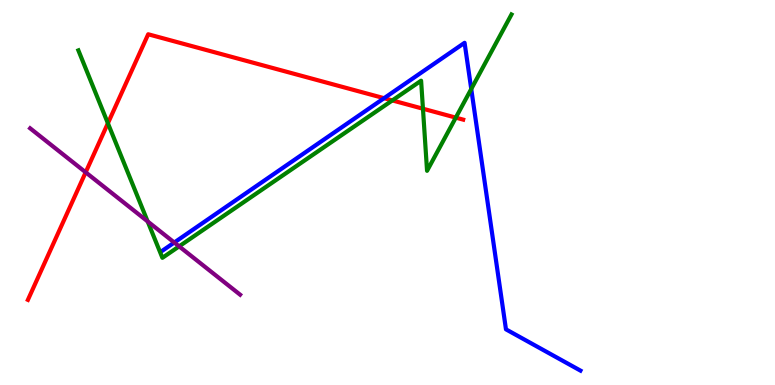[{'lines': ['blue', 'red'], 'intersections': [{'x': 4.96, 'y': 7.45}]}, {'lines': ['green', 'red'], 'intersections': [{'x': 1.39, 'y': 6.8}, {'x': 5.06, 'y': 7.39}, {'x': 5.46, 'y': 7.18}, {'x': 5.88, 'y': 6.94}]}, {'lines': ['purple', 'red'], 'intersections': [{'x': 1.11, 'y': 5.52}]}, {'lines': ['blue', 'green'], 'intersections': [{'x': 6.08, 'y': 7.69}]}, {'lines': ['blue', 'purple'], 'intersections': [{'x': 2.25, 'y': 3.7}]}, {'lines': ['green', 'purple'], 'intersections': [{'x': 1.91, 'y': 4.25}, {'x': 2.31, 'y': 3.6}]}]